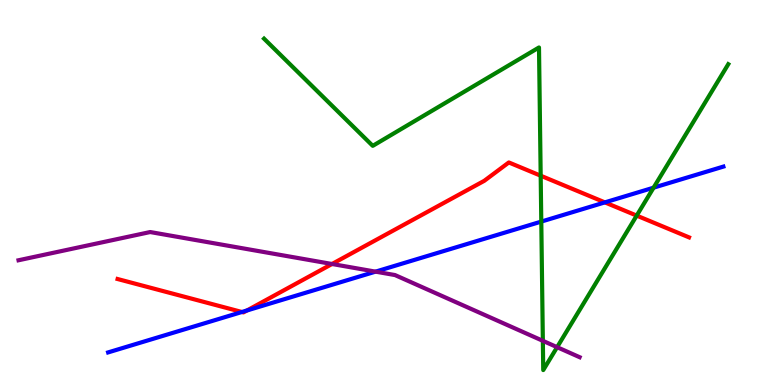[{'lines': ['blue', 'red'], 'intersections': [{'x': 3.12, 'y': 1.9}, {'x': 3.19, 'y': 1.94}, {'x': 7.8, 'y': 4.74}]}, {'lines': ['green', 'red'], 'intersections': [{'x': 6.98, 'y': 5.44}, {'x': 8.22, 'y': 4.4}]}, {'lines': ['purple', 'red'], 'intersections': [{'x': 4.28, 'y': 3.14}]}, {'lines': ['blue', 'green'], 'intersections': [{'x': 6.98, 'y': 4.24}, {'x': 8.43, 'y': 5.13}]}, {'lines': ['blue', 'purple'], 'intersections': [{'x': 4.85, 'y': 2.94}]}, {'lines': ['green', 'purple'], 'intersections': [{'x': 7.0, 'y': 1.15}, {'x': 7.19, 'y': 0.983}]}]